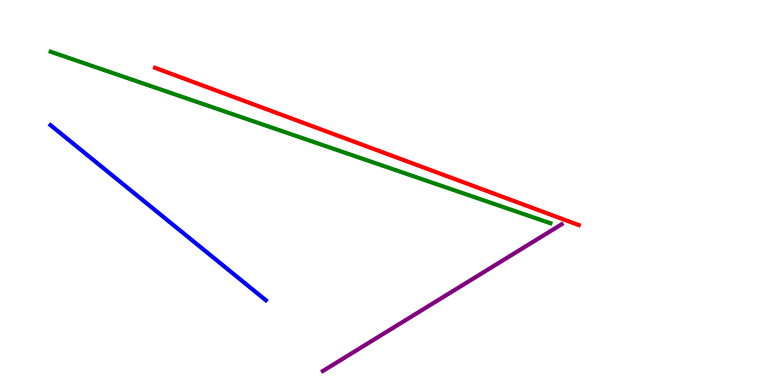[{'lines': ['blue', 'red'], 'intersections': []}, {'lines': ['green', 'red'], 'intersections': []}, {'lines': ['purple', 'red'], 'intersections': []}, {'lines': ['blue', 'green'], 'intersections': []}, {'lines': ['blue', 'purple'], 'intersections': []}, {'lines': ['green', 'purple'], 'intersections': []}]